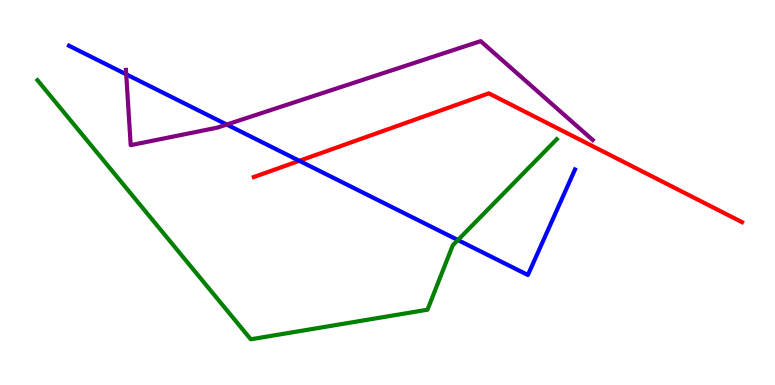[{'lines': ['blue', 'red'], 'intersections': [{'x': 3.86, 'y': 5.82}]}, {'lines': ['green', 'red'], 'intersections': []}, {'lines': ['purple', 'red'], 'intersections': []}, {'lines': ['blue', 'green'], 'intersections': [{'x': 5.91, 'y': 3.77}]}, {'lines': ['blue', 'purple'], 'intersections': [{'x': 1.63, 'y': 8.07}, {'x': 2.93, 'y': 6.77}]}, {'lines': ['green', 'purple'], 'intersections': []}]